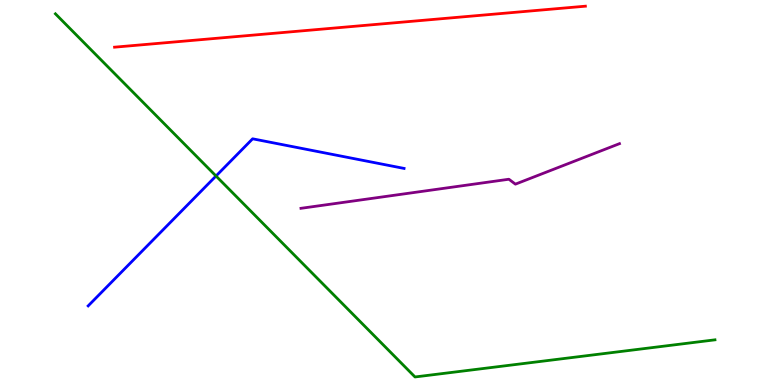[{'lines': ['blue', 'red'], 'intersections': []}, {'lines': ['green', 'red'], 'intersections': []}, {'lines': ['purple', 'red'], 'intersections': []}, {'lines': ['blue', 'green'], 'intersections': [{'x': 2.79, 'y': 5.43}]}, {'lines': ['blue', 'purple'], 'intersections': []}, {'lines': ['green', 'purple'], 'intersections': []}]